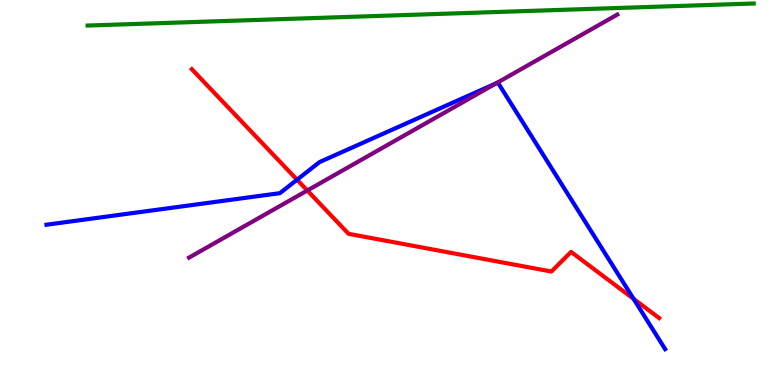[{'lines': ['blue', 'red'], 'intersections': [{'x': 3.83, 'y': 5.33}, {'x': 8.18, 'y': 2.24}]}, {'lines': ['green', 'red'], 'intersections': []}, {'lines': ['purple', 'red'], 'intersections': [{'x': 3.97, 'y': 5.05}]}, {'lines': ['blue', 'green'], 'intersections': []}, {'lines': ['blue', 'purple'], 'intersections': [{'x': 6.4, 'y': 7.84}]}, {'lines': ['green', 'purple'], 'intersections': []}]